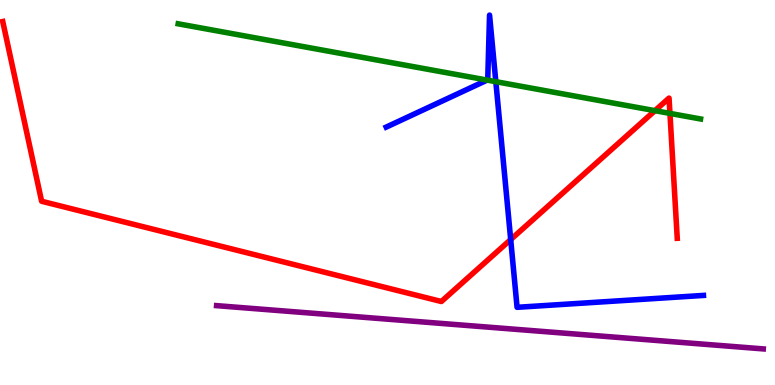[{'lines': ['blue', 'red'], 'intersections': [{'x': 6.59, 'y': 3.78}]}, {'lines': ['green', 'red'], 'intersections': [{'x': 8.45, 'y': 7.13}, {'x': 8.64, 'y': 7.05}]}, {'lines': ['purple', 'red'], 'intersections': []}, {'lines': ['blue', 'green'], 'intersections': [{'x': 6.29, 'y': 7.92}, {'x': 6.4, 'y': 7.88}]}, {'lines': ['blue', 'purple'], 'intersections': []}, {'lines': ['green', 'purple'], 'intersections': []}]